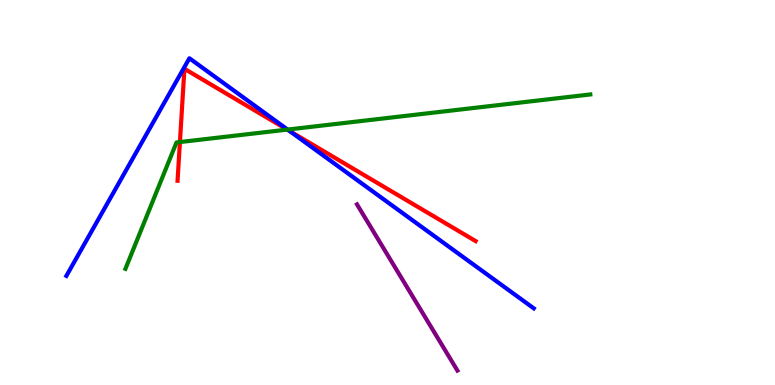[{'lines': ['blue', 'red'], 'intersections': [{'x': 3.74, 'y': 6.6}]}, {'lines': ['green', 'red'], 'intersections': [{'x': 2.32, 'y': 6.31}, {'x': 3.71, 'y': 6.63}]}, {'lines': ['purple', 'red'], 'intersections': []}, {'lines': ['blue', 'green'], 'intersections': [{'x': 3.71, 'y': 6.63}]}, {'lines': ['blue', 'purple'], 'intersections': []}, {'lines': ['green', 'purple'], 'intersections': []}]